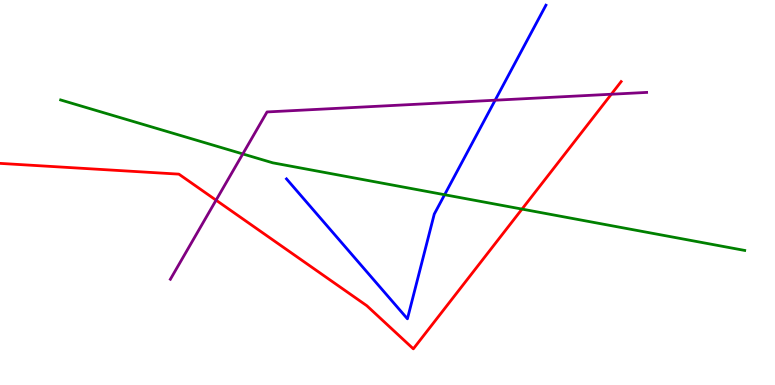[{'lines': ['blue', 'red'], 'intersections': []}, {'lines': ['green', 'red'], 'intersections': [{'x': 6.74, 'y': 4.57}]}, {'lines': ['purple', 'red'], 'intersections': [{'x': 2.79, 'y': 4.8}, {'x': 7.89, 'y': 7.55}]}, {'lines': ['blue', 'green'], 'intersections': [{'x': 5.74, 'y': 4.94}]}, {'lines': ['blue', 'purple'], 'intersections': [{'x': 6.39, 'y': 7.4}]}, {'lines': ['green', 'purple'], 'intersections': [{'x': 3.13, 'y': 6.0}]}]